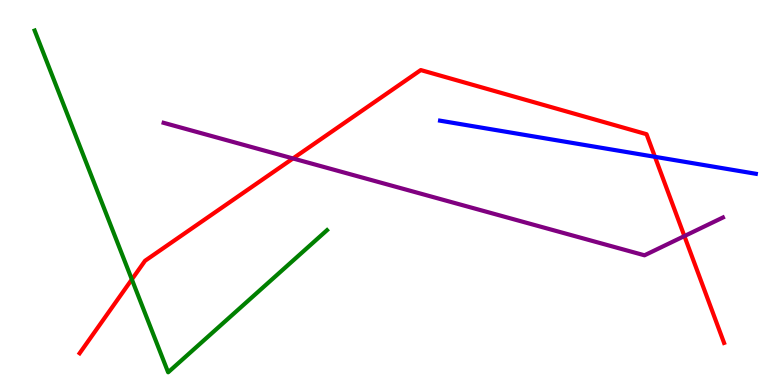[{'lines': ['blue', 'red'], 'intersections': [{'x': 8.45, 'y': 5.93}]}, {'lines': ['green', 'red'], 'intersections': [{'x': 1.7, 'y': 2.74}]}, {'lines': ['purple', 'red'], 'intersections': [{'x': 3.78, 'y': 5.88}, {'x': 8.83, 'y': 3.87}]}, {'lines': ['blue', 'green'], 'intersections': []}, {'lines': ['blue', 'purple'], 'intersections': []}, {'lines': ['green', 'purple'], 'intersections': []}]